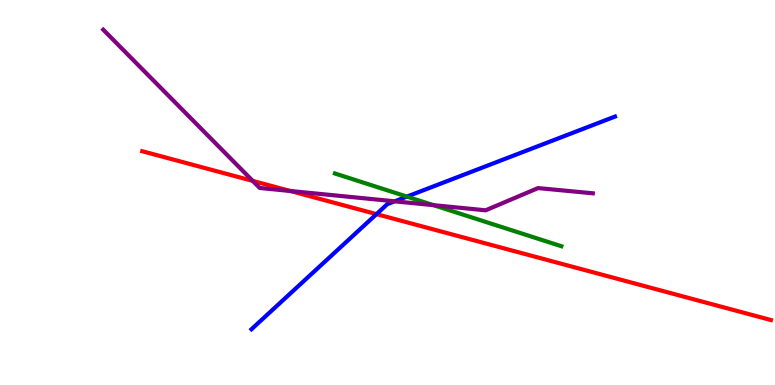[{'lines': ['blue', 'red'], 'intersections': [{'x': 4.86, 'y': 4.44}]}, {'lines': ['green', 'red'], 'intersections': []}, {'lines': ['purple', 'red'], 'intersections': [{'x': 3.26, 'y': 5.3}, {'x': 3.75, 'y': 5.04}]}, {'lines': ['blue', 'green'], 'intersections': [{'x': 5.25, 'y': 4.89}]}, {'lines': ['blue', 'purple'], 'intersections': [{'x': 5.09, 'y': 4.77}]}, {'lines': ['green', 'purple'], 'intersections': [{'x': 5.59, 'y': 4.67}]}]